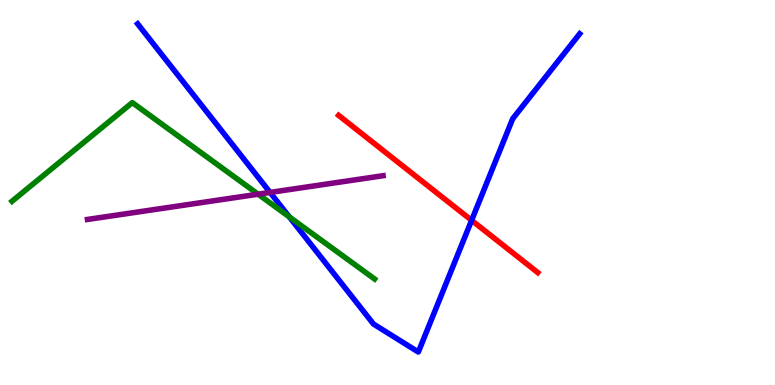[{'lines': ['blue', 'red'], 'intersections': [{'x': 6.09, 'y': 4.28}]}, {'lines': ['green', 'red'], 'intersections': []}, {'lines': ['purple', 'red'], 'intersections': []}, {'lines': ['blue', 'green'], 'intersections': [{'x': 3.73, 'y': 4.37}]}, {'lines': ['blue', 'purple'], 'intersections': [{'x': 3.48, 'y': 5.0}]}, {'lines': ['green', 'purple'], 'intersections': [{'x': 3.33, 'y': 4.96}]}]